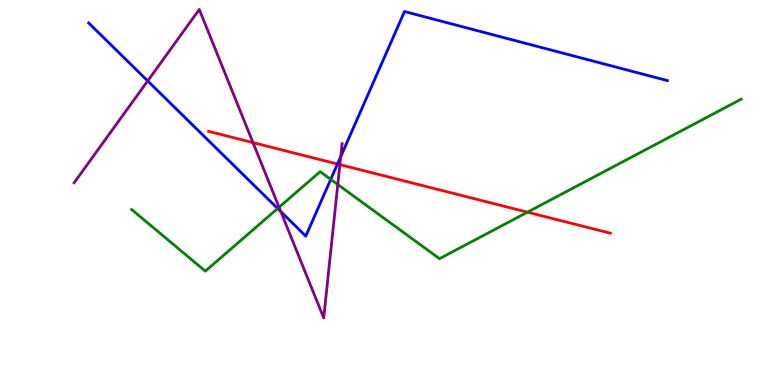[{'lines': ['blue', 'red'], 'intersections': [{'x': 4.35, 'y': 5.74}]}, {'lines': ['green', 'red'], 'intersections': [{'x': 6.81, 'y': 4.49}]}, {'lines': ['purple', 'red'], 'intersections': [{'x': 3.26, 'y': 6.3}, {'x': 4.39, 'y': 5.72}]}, {'lines': ['blue', 'green'], 'intersections': [{'x': 3.58, 'y': 4.58}, {'x': 4.27, 'y': 5.34}]}, {'lines': ['blue', 'purple'], 'intersections': [{'x': 1.91, 'y': 7.9}, {'x': 3.62, 'y': 4.5}, {'x': 4.4, 'y': 5.93}]}, {'lines': ['green', 'purple'], 'intersections': [{'x': 3.6, 'y': 4.62}, {'x': 4.36, 'y': 5.21}]}]